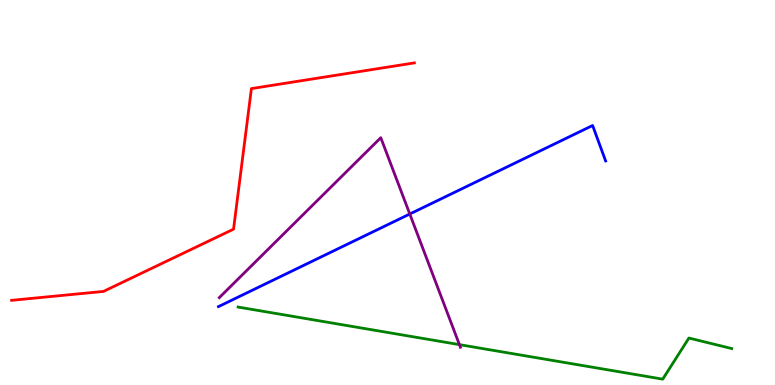[{'lines': ['blue', 'red'], 'intersections': []}, {'lines': ['green', 'red'], 'intersections': []}, {'lines': ['purple', 'red'], 'intersections': []}, {'lines': ['blue', 'green'], 'intersections': []}, {'lines': ['blue', 'purple'], 'intersections': [{'x': 5.29, 'y': 4.44}]}, {'lines': ['green', 'purple'], 'intersections': [{'x': 5.93, 'y': 1.05}]}]